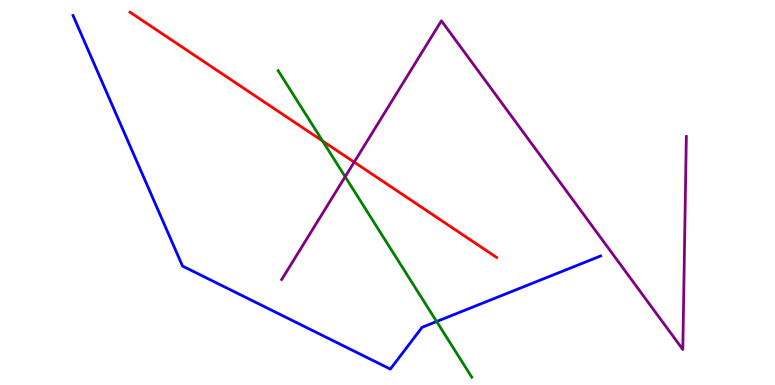[{'lines': ['blue', 'red'], 'intersections': []}, {'lines': ['green', 'red'], 'intersections': [{'x': 4.16, 'y': 6.34}]}, {'lines': ['purple', 'red'], 'intersections': [{'x': 4.57, 'y': 5.79}]}, {'lines': ['blue', 'green'], 'intersections': [{'x': 5.63, 'y': 1.65}]}, {'lines': ['blue', 'purple'], 'intersections': []}, {'lines': ['green', 'purple'], 'intersections': [{'x': 4.45, 'y': 5.41}]}]